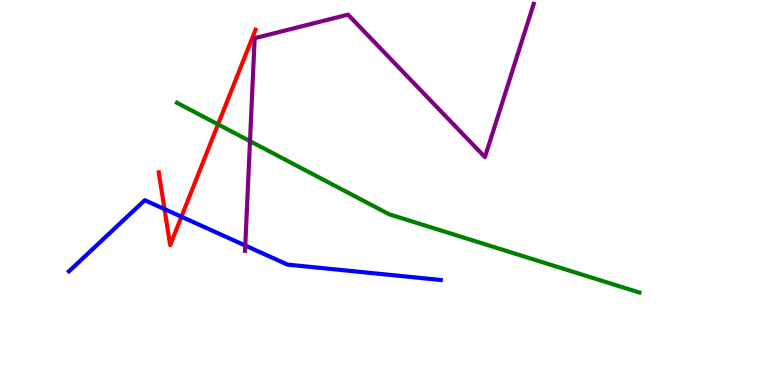[{'lines': ['blue', 'red'], 'intersections': [{'x': 2.12, 'y': 4.57}, {'x': 2.34, 'y': 4.37}]}, {'lines': ['green', 'red'], 'intersections': [{'x': 2.81, 'y': 6.77}]}, {'lines': ['purple', 'red'], 'intersections': []}, {'lines': ['blue', 'green'], 'intersections': []}, {'lines': ['blue', 'purple'], 'intersections': [{'x': 3.16, 'y': 3.62}]}, {'lines': ['green', 'purple'], 'intersections': [{'x': 3.23, 'y': 6.33}]}]